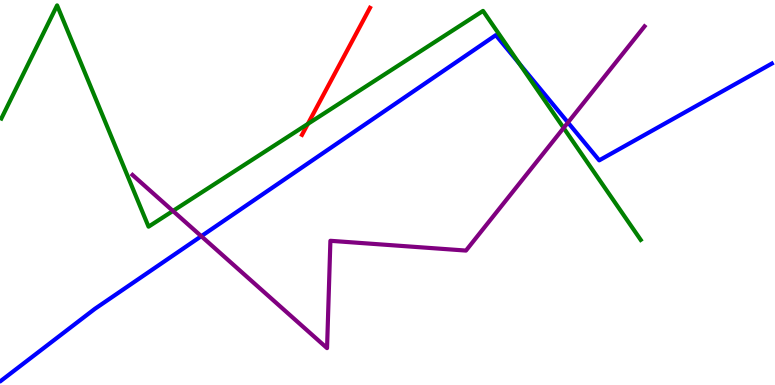[{'lines': ['blue', 'red'], 'intersections': []}, {'lines': ['green', 'red'], 'intersections': [{'x': 3.97, 'y': 6.78}]}, {'lines': ['purple', 'red'], 'intersections': []}, {'lines': ['blue', 'green'], 'intersections': [{'x': 6.7, 'y': 8.35}]}, {'lines': ['blue', 'purple'], 'intersections': [{'x': 2.6, 'y': 3.87}, {'x': 7.33, 'y': 6.82}]}, {'lines': ['green', 'purple'], 'intersections': [{'x': 2.23, 'y': 4.52}, {'x': 7.27, 'y': 6.68}]}]